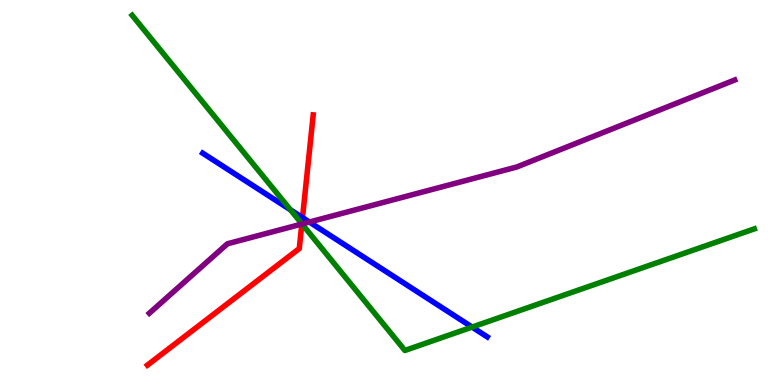[{'lines': ['blue', 'red'], 'intersections': [{'x': 3.9, 'y': 4.35}]}, {'lines': ['green', 'red'], 'intersections': [{'x': 3.89, 'y': 4.19}]}, {'lines': ['purple', 'red'], 'intersections': [{'x': 3.89, 'y': 4.18}]}, {'lines': ['blue', 'green'], 'intersections': [{'x': 3.75, 'y': 4.55}, {'x': 6.09, 'y': 1.5}]}, {'lines': ['blue', 'purple'], 'intersections': [{'x': 3.99, 'y': 4.23}]}, {'lines': ['green', 'purple'], 'intersections': [{'x': 3.9, 'y': 4.18}]}]